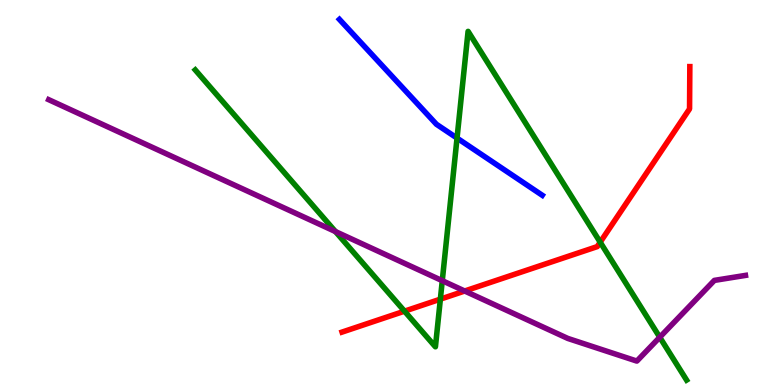[{'lines': ['blue', 'red'], 'intersections': []}, {'lines': ['green', 'red'], 'intersections': [{'x': 5.22, 'y': 1.92}, {'x': 5.68, 'y': 2.23}, {'x': 7.74, 'y': 3.71}]}, {'lines': ['purple', 'red'], 'intersections': [{'x': 6.0, 'y': 2.44}]}, {'lines': ['blue', 'green'], 'intersections': [{'x': 5.9, 'y': 6.41}]}, {'lines': ['blue', 'purple'], 'intersections': []}, {'lines': ['green', 'purple'], 'intersections': [{'x': 4.33, 'y': 3.99}, {'x': 5.71, 'y': 2.71}, {'x': 8.51, 'y': 1.24}]}]